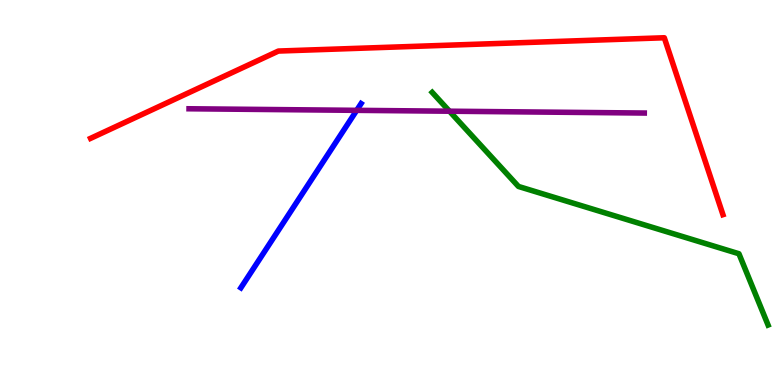[{'lines': ['blue', 'red'], 'intersections': []}, {'lines': ['green', 'red'], 'intersections': []}, {'lines': ['purple', 'red'], 'intersections': []}, {'lines': ['blue', 'green'], 'intersections': []}, {'lines': ['blue', 'purple'], 'intersections': [{'x': 4.6, 'y': 7.13}]}, {'lines': ['green', 'purple'], 'intersections': [{'x': 5.8, 'y': 7.11}]}]